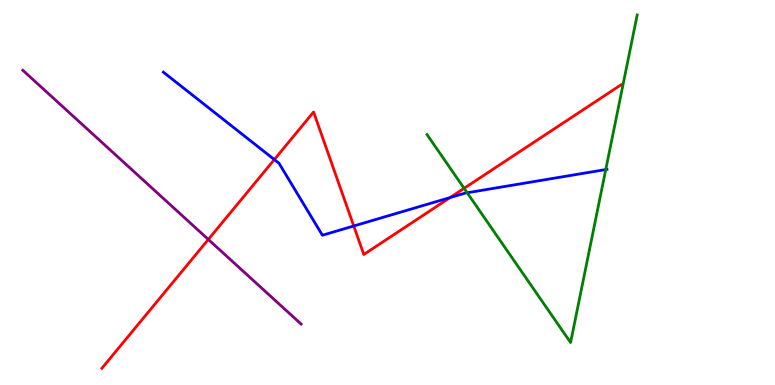[{'lines': ['blue', 'red'], 'intersections': [{'x': 3.54, 'y': 5.86}, {'x': 4.56, 'y': 4.13}, {'x': 5.81, 'y': 4.87}]}, {'lines': ['green', 'red'], 'intersections': [{'x': 5.99, 'y': 5.11}]}, {'lines': ['purple', 'red'], 'intersections': [{'x': 2.69, 'y': 3.78}]}, {'lines': ['blue', 'green'], 'intersections': [{'x': 6.03, 'y': 4.99}, {'x': 7.82, 'y': 5.6}]}, {'lines': ['blue', 'purple'], 'intersections': []}, {'lines': ['green', 'purple'], 'intersections': []}]